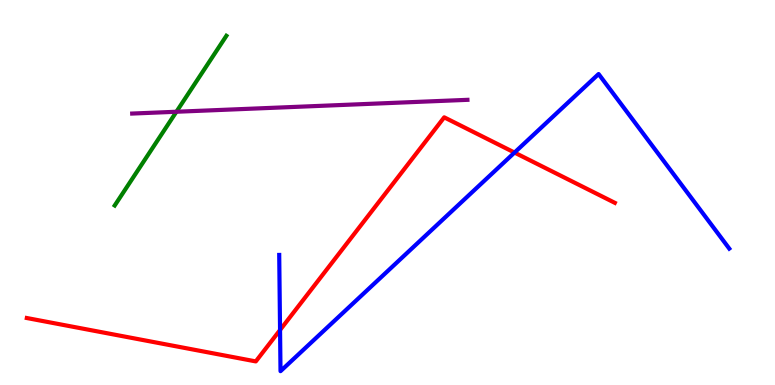[{'lines': ['blue', 'red'], 'intersections': [{'x': 3.61, 'y': 1.43}, {'x': 6.64, 'y': 6.04}]}, {'lines': ['green', 'red'], 'intersections': []}, {'lines': ['purple', 'red'], 'intersections': []}, {'lines': ['blue', 'green'], 'intersections': []}, {'lines': ['blue', 'purple'], 'intersections': []}, {'lines': ['green', 'purple'], 'intersections': [{'x': 2.28, 'y': 7.1}]}]